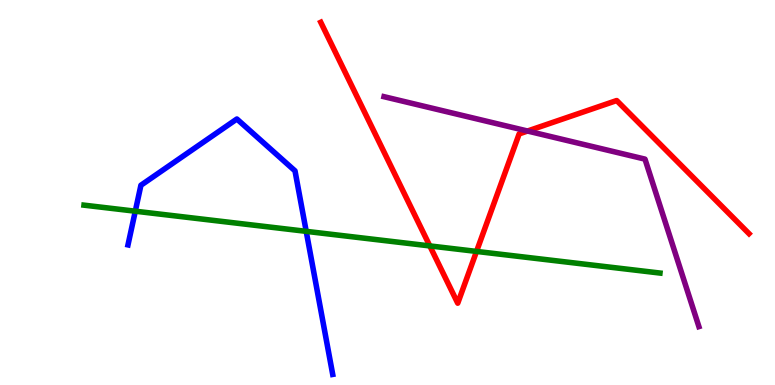[{'lines': ['blue', 'red'], 'intersections': []}, {'lines': ['green', 'red'], 'intersections': [{'x': 5.55, 'y': 3.61}, {'x': 6.15, 'y': 3.47}]}, {'lines': ['purple', 'red'], 'intersections': [{'x': 6.81, 'y': 6.6}]}, {'lines': ['blue', 'green'], 'intersections': [{'x': 1.75, 'y': 4.51}, {'x': 3.95, 'y': 3.99}]}, {'lines': ['blue', 'purple'], 'intersections': []}, {'lines': ['green', 'purple'], 'intersections': []}]